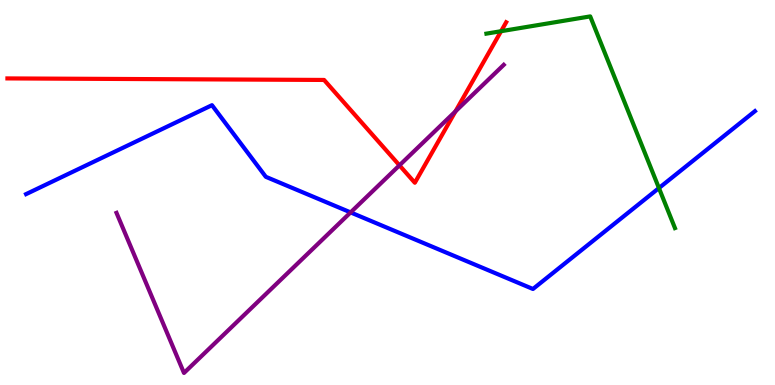[{'lines': ['blue', 'red'], 'intersections': []}, {'lines': ['green', 'red'], 'intersections': [{'x': 6.47, 'y': 9.19}]}, {'lines': ['purple', 'red'], 'intersections': [{'x': 5.15, 'y': 5.71}, {'x': 5.88, 'y': 7.11}]}, {'lines': ['blue', 'green'], 'intersections': [{'x': 8.5, 'y': 5.12}]}, {'lines': ['blue', 'purple'], 'intersections': [{'x': 4.52, 'y': 4.48}]}, {'lines': ['green', 'purple'], 'intersections': []}]